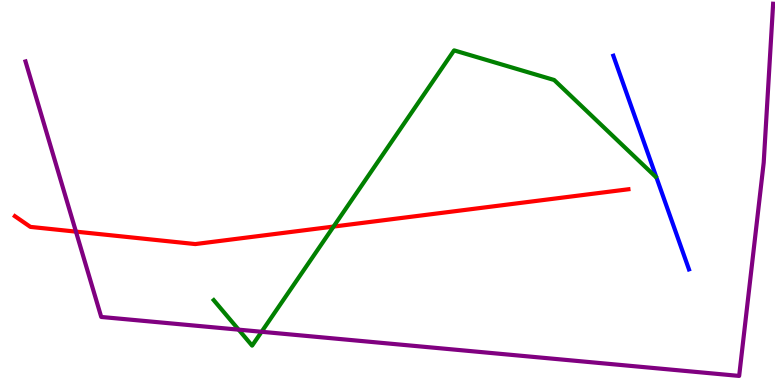[{'lines': ['blue', 'red'], 'intersections': []}, {'lines': ['green', 'red'], 'intersections': [{'x': 4.3, 'y': 4.11}]}, {'lines': ['purple', 'red'], 'intersections': [{'x': 0.98, 'y': 3.98}]}, {'lines': ['blue', 'green'], 'intersections': []}, {'lines': ['blue', 'purple'], 'intersections': []}, {'lines': ['green', 'purple'], 'intersections': [{'x': 3.08, 'y': 1.44}, {'x': 3.38, 'y': 1.38}]}]